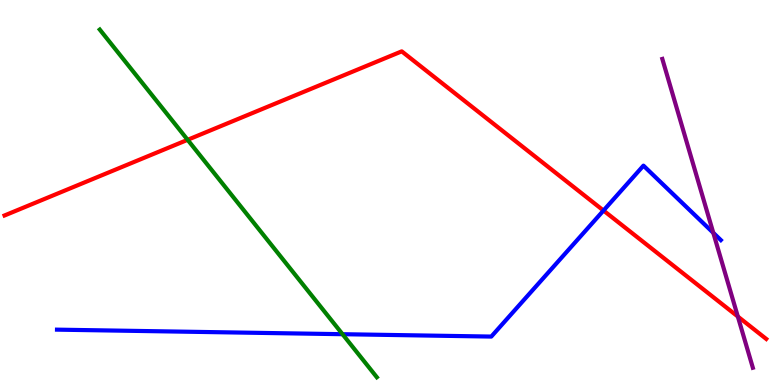[{'lines': ['blue', 'red'], 'intersections': [{'x': 7.79, 'y': 4.53}]}, {'lines': ['green', 'red'], 'intersections': [{'x': 2.42, 'y': 6.37}]}, {'lines': ['purple', 'red'], 'intersections': [{'x': 9.52, 'y': 1.78}]}, {'lines': ['blue', 'green'], 'intersections': [{'x': 4.42, 'y': 1.32}]}, {'lines': ['blue', 'purple'], 'intersections': [{'x': 9.2, 'y': 3.95}]}, {'lines': ['green', 'purple'], 'intersections': []}]